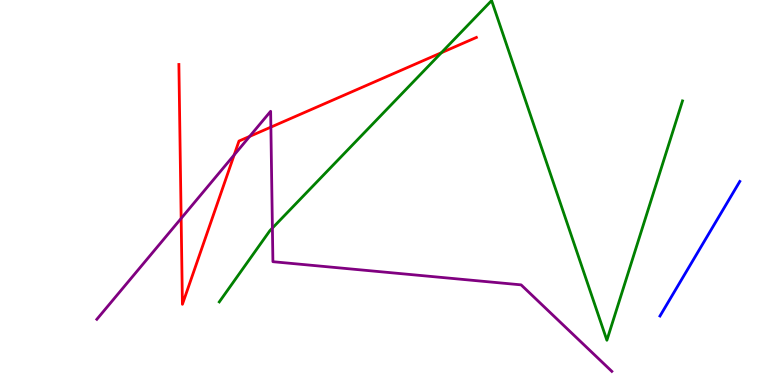[{'lines': ['blue', 'red'], 'intersections': []}, {'lines': ['green', 'red'], 'intersections': [{'x': 5.69, 'y': 8.63}]}, {'lines': ['purple', 'red'], 'intersections': [{'x': 2.34, 'y': 4.33}, {'x': 3.02, 'y': 5.98}, {'x': 3.22, 'y': 6.46}, {'x': 3.5, 'y': 6.7}]}, {'lines': ['blue', 'green'], 'intersections': []}, {'lines': ['blue', 'purple'], 'intersections': []}, {'lines': ['green', 'purple'], 'intersections': [{'x': 3.51, 'y': 4.08}]}]